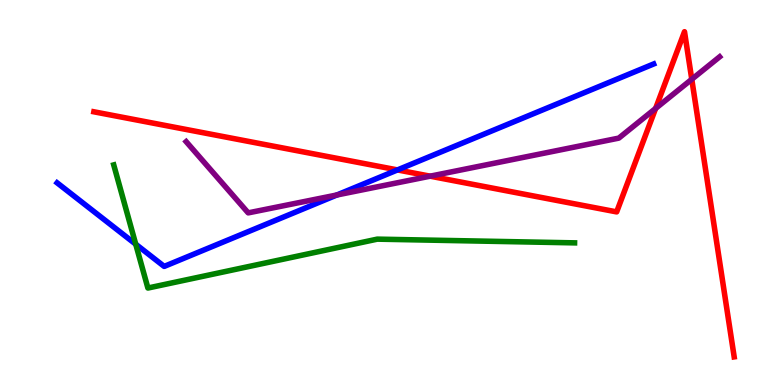[{'lines': ['blue', 'red'], 'intersections': [{'x': 5.13, 'y': 5.59}]}, {'lines': ['green', 'red'], 'intersections': []}, {'lines': ['purple', 'red'], 'intersections': [{'x': 5.55, 'y': 5.42}, {'x': 8.46, 'y': 7.18}, {'x': 8.93, 'y': 7.94}]}, {'lines': ['blue', 'green'], 'intersections': [{'x': 1.75, 'y': 3.66}]}, {'lines': ['blue', 'purple'], 'intersections': [{'x': 4.35, 'y': 4.94}]}, {'lines': ['green', 'purple'], 'intersections': []}]